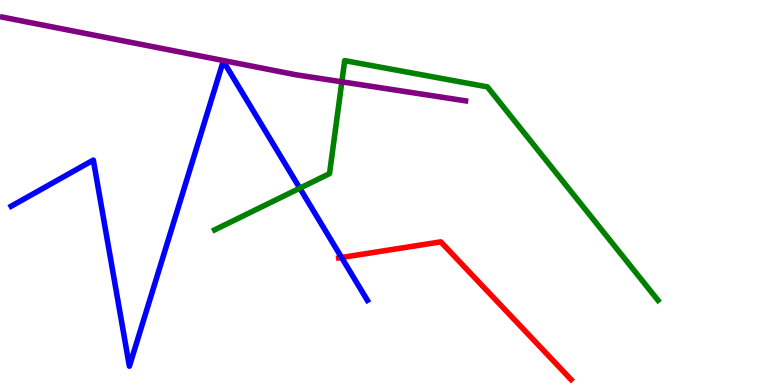[{'lines': ['blue', 'red'], 'intersections': [{'x': 4.41, 'y': 3.31}]}, {'lines': ['green', 'red'], 'intersections': []}, {'lines': ['purple', 'red'], 'intersections': []}, {'lines': ['blue', 'green'], 'intersections': [{'x': 3.87, 'y': 5.11}]}, {'lines': ['blue', 'purple'], 'intersections': []}, {'lines': ['green', 'purple'], 'intersections': [{'x': 4.41, 'y': 7.87}]}]